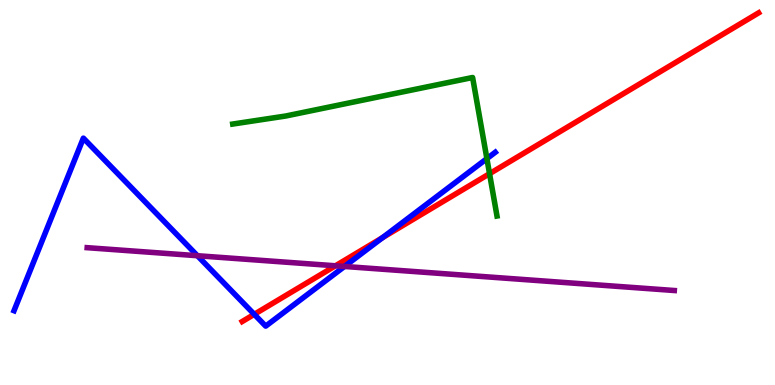[{'lines': ['blue', 'red'], 'intersections': [{'x': 3.28, 'y': 1.84}, {'x': 4.94, 'y': 3.83}]}, {'lines': ['green', 'red'], 'intersections': [{'x': 6.32, 'y': 5.49}]}, {'lines': ['purple', 'red'], 'intersections': [{'x': 4.33, 'y': 3.1}]}, {'lines': ['blue', 'green'], 'intersections': [{'x': 6.28, 'y': 5.88}]}, {'lines': ['blue', 'purple'], 'intersections': [{'x': 2.55, 'y': 3.36}, {'x': 4.45, 'y': 3.08}]}, {'lines': ['green', 'purple'], 'intersections': []}]